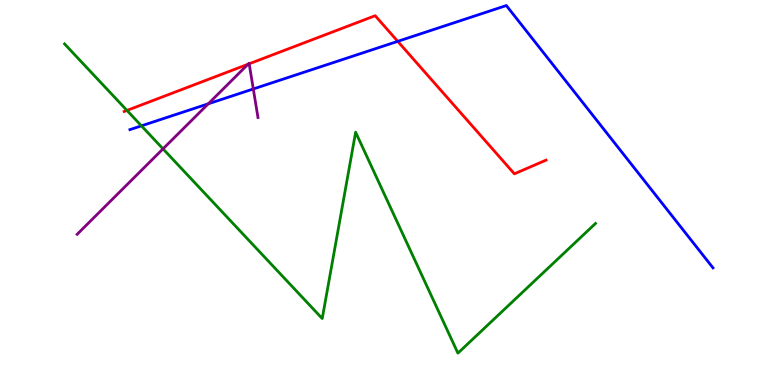[{'lines': ['blue', 'red'], 'intersections': [{'x': 5.13, 'y': 8.93}]}, {'lines': ['green', 'red'], 'intersections': [{'x': 1.64, 'y': 7.13}]}, {'lines': ['purple', 'red'], 'intersections': [{'x': 3.2, 'y': 8.33}, {'x': 3.22, 'y': 8.34}]}, {'lines': ['blue', 'green'], 'intersections': [{'x': 1.82, 'y': 6.73}]}, {'lines': ['blue', 'purple'], 'intersections': [{'x': 2.69, 'y': 7.3}, {'x': 3.27, 'y': 7.69}]}, {'lines': ['green', 'purple'], 'intersections': [{'x': 2.1, 'y': 6.13}]}]